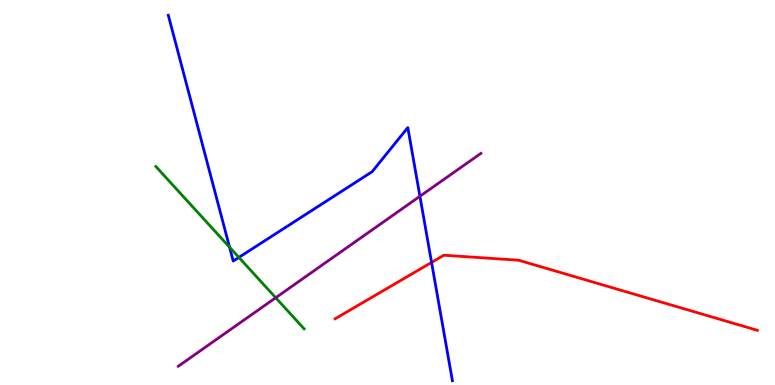[{'lines': ['blue', 'red'], 'intersections': [{'x': 5.57, 'y': 3.18}]}, {'lines': ['green', 'red'], 'intersections': []}, {'lines': ['purple', 'red'], 'intersections': []}, {'lines': ['blue', 'green'], 'intersections': [{'x': 2.96, 'y': 3.58}, {'x': 3.08, 'y': 3.31}]}, {'lines': ['blue', 'purple'], 'intersections': [{'x': 5.42, 'y': 4.9}]}, {'lines': ['green', 'purple'], 'intersections': [{'x': 3.56, 'y': 2.27}]}]